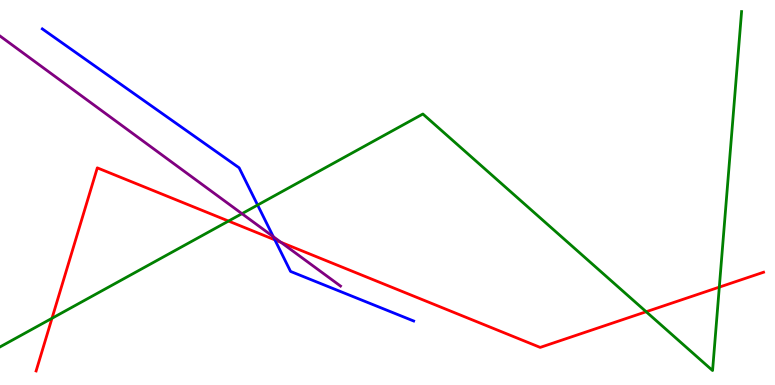[{'lines': ['blue', 'red'], 'intersections': [{'x': 3.55, 'y': 3.77}]}, {'lines': ['green', 'red'], 'intersections': [{'x': 0.671, 'y': 1.73}, {'x': 2.95, 'y': 4.26}, {'x': 8.34, 'y': 1.9}, {'x': 9.28, 'y': 2.54}]}, {'lines': ['purple', 'red'], 'intersections': [{'x': 3.63, 'y': 3.71}]}, {'lines': ['blue', 'green'], 'intersections': [{'x': 3.32, 'y': 4.67}]}, {'lines': ['blue', 'purple'], 'intersections': [{'x': 3.53, 'y': 3.85}]}, {'lines': ['green', 'purple'], 'intersections': [{'x': 3.12, 'y': 4.45}]}]